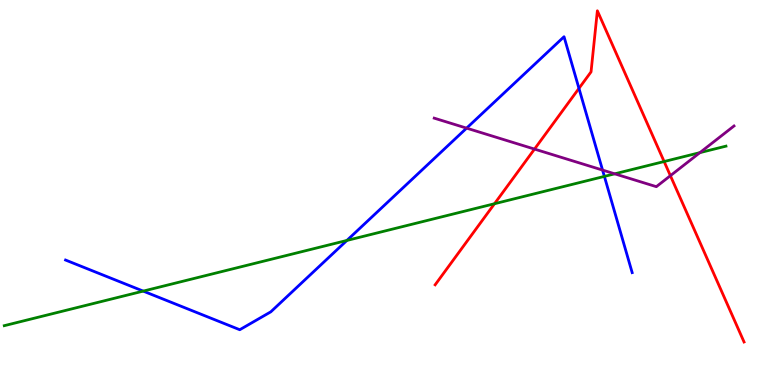[{'lines': ['blue', 'red'], 'intersections': [{'x': 7.47, 'y': 7.7}]}, {'lines': ['green', 'red'], 'intersections': [{'x': 6.38, 'y': 4.71}, {'x': 8.57, 'y': 5.8}]}, {'lines': ['purple', 'red'], 'intersections': [{'x': 6.9, 'y': 6.13}, {'x': 8.65, 'y': 5.44}]}, {'lines': ['blue', 'green'], 'intersections': [{'x': 1.85, 'y': 2.44}, {'x': 4.48, 'y': 3.75}, {'x': 7.8, 'y': 5.42}]}, {'lines': ['blue', 'purple'], 'intersections': [{'x': 6.02, 'y': 6.67}, {'x': 7.77, 'y': 5.58}]}, {'lines': ['green', 'purple'], 'intersections': [{'x': 7.93, 'y': 5.49}, {'x': 9.03, 'y': 6.04}]}]